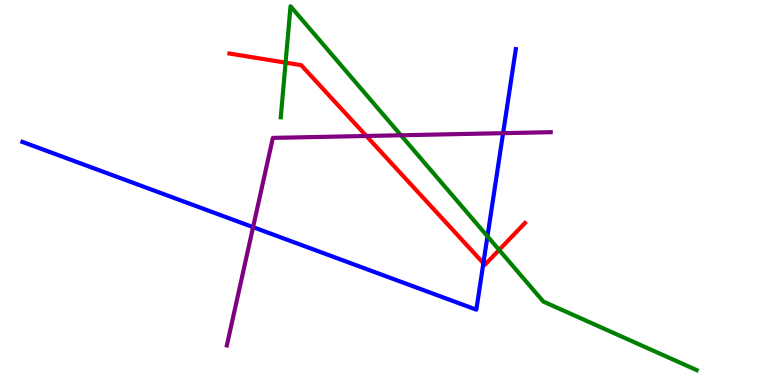[{'lines': ['blue', 'red'], 'intersections': [{'x': 6.24, 'y': 3.16}]}, {'lines': ['green', 'red'], 'intersections': [{'x': 3.68, 'y': 8.37}, {'x': 6.44, 'y': 3.51}]}, {'lines': ['purple', 'red'], 'intersections': [{'x': 4.73, 'y': 6.47}]}, {'lines': ['blue', 'green'], 'intersections': [{'x': 6.29, 'y': 3.86}]}, {'lines': ['blue', 'purple'], 'intersections': [{'x': 3.27, 'y': 4.1}, {'x': 6.49, 'y': 6.54}]}, {'lines': ['green', 'purple'], 'intersections': [{'x': 5.17, 'y': 6.49}]}]